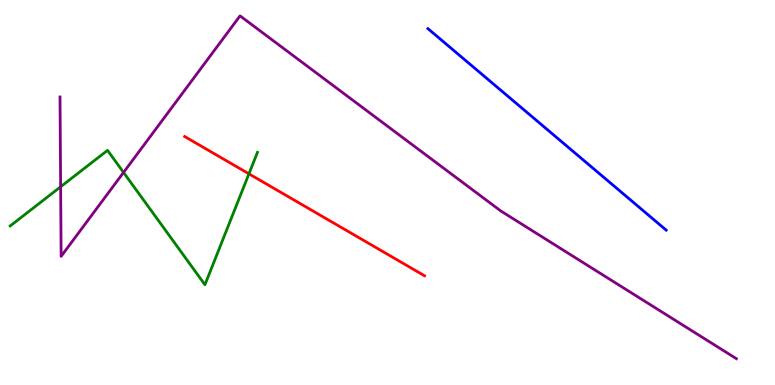[{'lines': ['blue', 'red'], 'intersections': []}, {'lines': ['green', 'red'], 'intersections': [{'x': 3.21, 'y': 5.48}]}, {'lines': ['purple', 'red'], 'intersections': []}, {'lines': ['blue', 'green'], 'intersections': []}, {'lines': ['blue', 'purple'], 'intersections': []}, {'lines': ['green', 'purple'], 'intersections': [{'x': 0.782, 'y': 5.15}, {'x': 1.59, 'y': 5.52}]}]